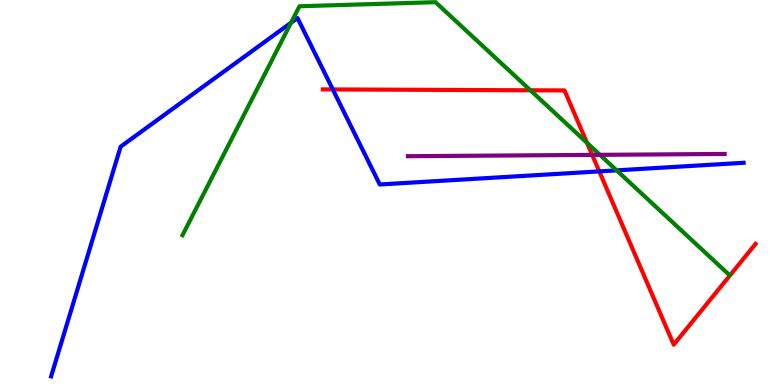[{'lines': ['blue', 'red'], 'intersections': [{'x': 4.29, 'y': 7.68}, {'x': 7.73, 'y': 5.55}]}, {'lines': ['green', 'red'], 'intersections': [{'x': 6.84, 'y': 7.66}, {'x': 7.57, 'y': 6.29}]}, {'lines': ['purple', 'red'], 'intersections': [{'x': 7.64, 'y': 5.98}]}, {'lines': ['blue', 'green'], 'intersections': [{'x': 3.76, 'y': 9.41}, {'x': 7.96, 'y': 5.58}]}, {'lines': ['blue', 'purple'], 'intersections': []}, {'lines': ['green', 'purple'], 'intersections': [{'x': 7.74, 'y': 5.98}]}]